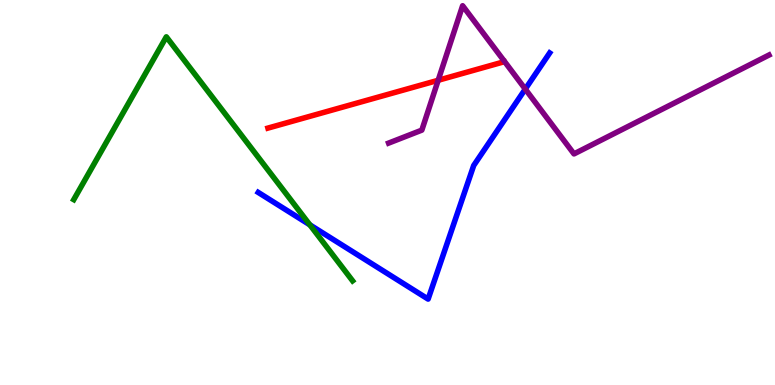[{'lines': ['blue', 'red'], 'intersections': []}, {'lines': ['green', 'red'], 'intersections': []}, {'lines': ['purple', 'red'], 'intersections': [{'x': 5.65, 'y': 7.91}]}, {'lines': ['blue', 'green'], 'intersections': [{'x': 4.0, 'y': 4.16}]}, {'lines': ['blue', 'purple'], 'intersections': [{'x': 6.78, 'y': 7.69}]}, {'lines': ['green', 'purple'], 'intersections': []}]